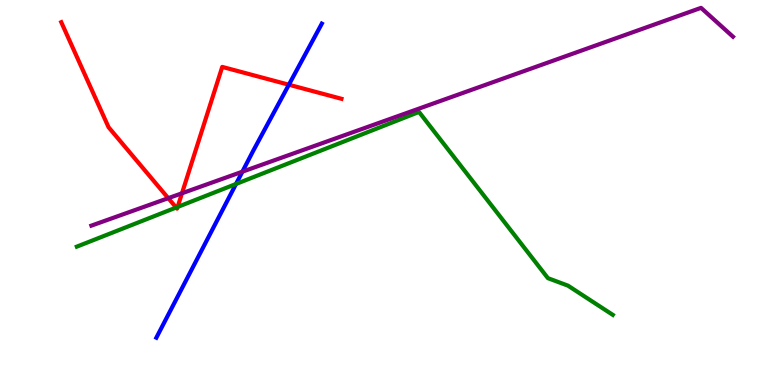[{'lines': ['blue', 'red'], 'intersections': [{'x': 3.73, 'y': 7.8}]}, {'lines': ['green', 'red'], 'intersections': [{'x': 2.27, 'y': 4.61}, {'x': 2.29, 'y': 4.62}]}, {'lines': ['purple', 'red'], 'intersections': [{'x': 2.17, 'y': 4.85}, {'x': 2.35, 'y': 4.98}]}, {'lines': ['blue', 'green'], 'intersections': [{'x': 3.05, 'y': 5.22}]}, {'lines': ['blue', 'purple'], 'intersections': [{'x': 3.13, 'y': 5.54}]}, {'lines': ['green', 'purple'], 'intersections': []}]